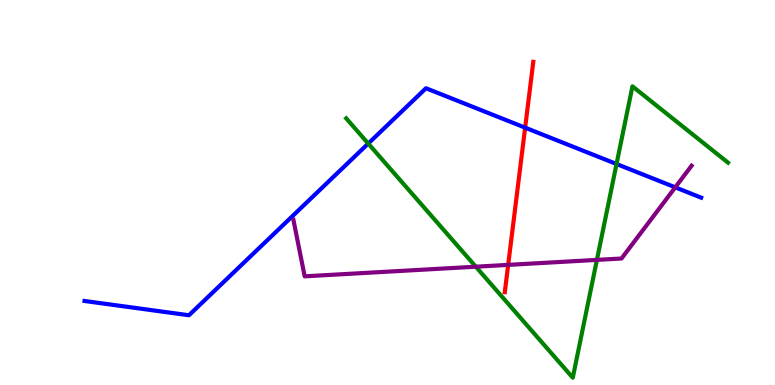[{'lines': ['blue', 'red'], 'intersections': [{'x': 6.78, 'y': 6.68}]}, {'lines': ['green', 'red'], 'intersections': []}, {'lines': ['purple', 'red'], 'intersections': [{'x': 6.56, 'y': 3.12}]}, {'lines': ['blue', 'green'], 'intersections': [{'x': 4.75, 'y': 6.27}, {'x': 7.96, 'y': 5.74}]}, {'lines': ['blue', 'purple'], 'intersections': [{'x': 8.71, 'y': 5.13}]}, {'lines': ['green', 'purple'], 'intersections': [{'x': 6.14, 'y': 3.07}, {'x': 7.7, 'y': 3.25}]}]